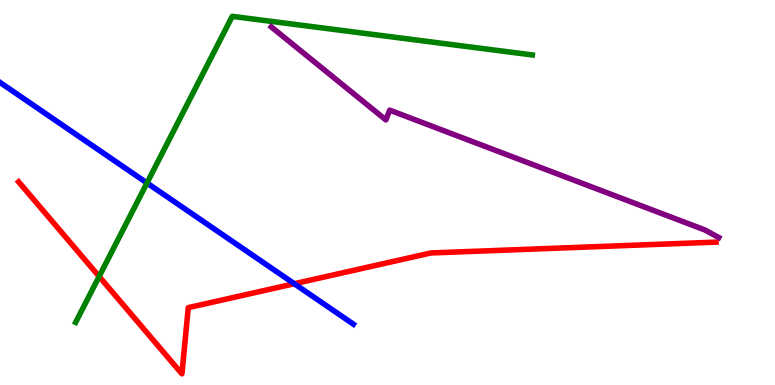[{'lines': ['blue', 'red'], 'intersections': [{'x': 3.8, 'y': 2.63}]}, {'lines': ['green', 'red'], 'intersections': [{'x': 1.28, 'y': 2.82}]}, {'lines': ['purple', 'red'], 'intersections': []}, {'lines': ['blue', 'green'], 'intersections': [{'x': 1.9, 'y': 5.25}]}, {'lines': ['blue', 'purple'], 'intersections': []}, {'lines': ['green', 'purple'], 'intersections': []}]